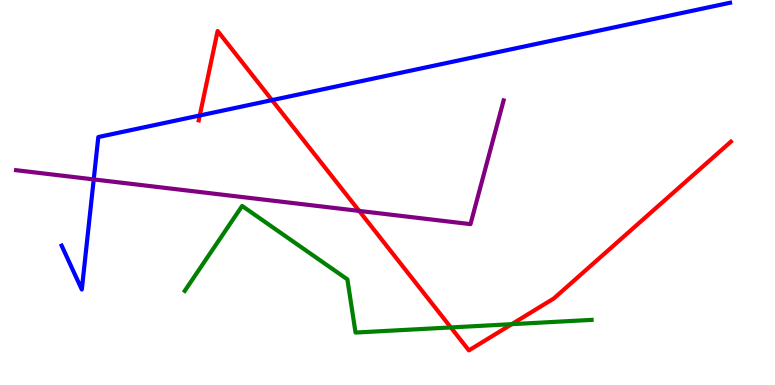[{'lines': ['blue', 'red'], 'intersections': [{'x': 2.58, 'y': 7.0}, {'x': 3.51, 'y': 7.4}]}, {'lines': ['green', 'red'], 'intersections': [{'x': 5.82, 'y': 1.5}, {'x': 6.6, 'y': 1.58}]}, {'lines': ['purple', 'red'], 'intersections': [{'x': 4.63, 'y': 4.52}]}, {'lines': ['blue', 'green'], 'intersections': []}, {'lines': ['blue', 'purple'], 'intersections': [{'x': 1.21, 'y': 5.34}]}, {'lines': ['green', 'purple'], 'intersections': []}]